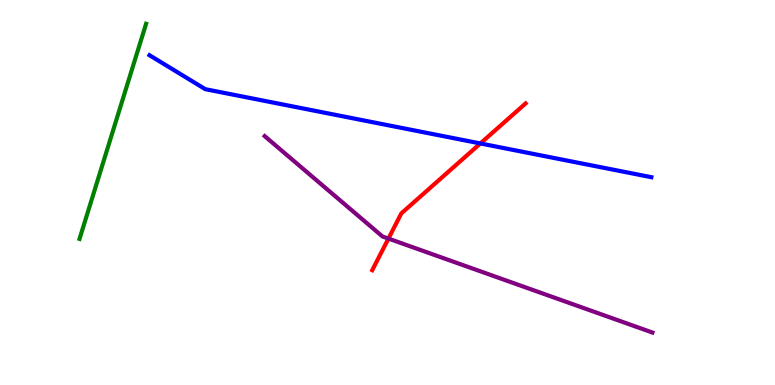[{'lines': ['blue', 'red'], 'intersections': [{'x': 6.2, 'y': 6.27}]}, {'lines': ['green', 'red'], 'intersections': []}, {'lines': ['purple', 'red'], 'intersections': [{'x': 5.01, 'y': 3.8}]}, {'lines': ['blue', 'green'], 'intersections': []}, {'lines': ['blue', 'purple'], 'intersections': []}, {'lines': ['green', 'purple'], 'intersections': []}]